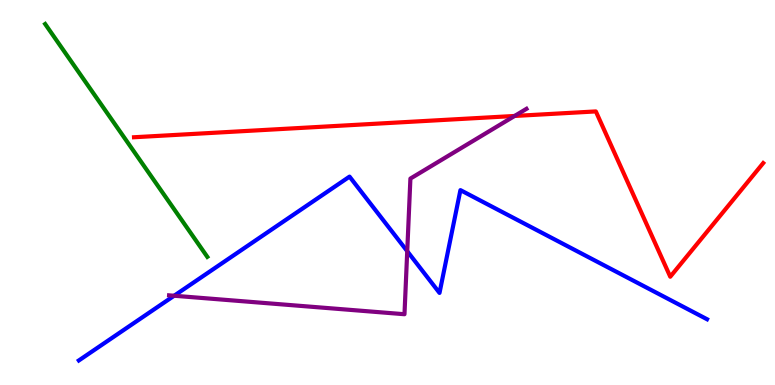[{'lines': ['blue', 'red'], 'intersections': []}, {'lines': ['green', 'red'], 'intersections': []}, {'lines': ['purple', 'red'], 'intersections': [{'x': 6.64, 'y': 6.99}]}, {'lines': ['blue', 'green'], 'intersections': []}, {'lines': ['blue', 'purple'], 'intersections': [{'x': 2.25, 'y': 2.32}, {'x': 5.25, 'y': 3.48}]}, {'lines': ['green', 'purple'], 'intersections': []}]